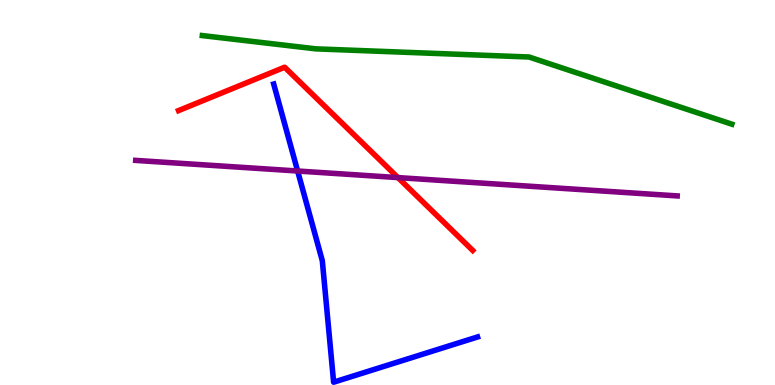[{'lines': ['blue', 'red'], 'intersections': []}, {'lines': ['green', 'red'], 'intersections': []}, {'lines': ['purple', 'red'], 'intersections': [{'x': 5.13, 'y': 5.39}]}, {'lines': ['blue', 'green'], 'intersections': []}, {'lines': ['blue', 'purple'], 'intersections': [{'x': 3.84, 'y': 5.56}]}, {'lines': ['green', 'purple'], 'intersections': []}]